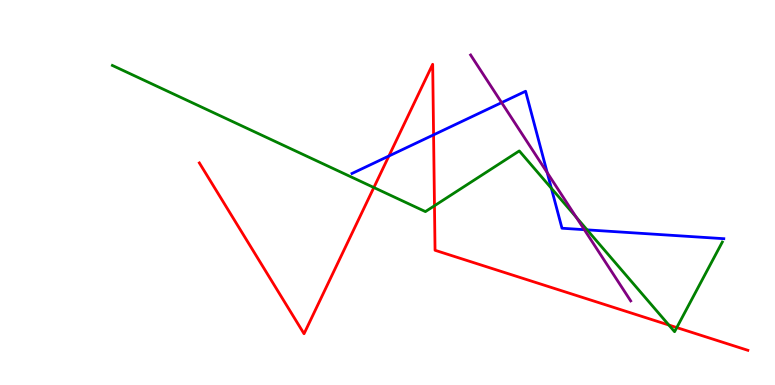[{'lines': ['blue', 'red'], 'intersections': [{'x': 5.02, 'y': 5.95}, {'x': 5.59, 'y': 6.5}]}, {'lines': ['green', 'red'], 'intersections': [{'x': 4.82, 'y': 5.13}, {'x': 5.61, 'y': 4.66}, {'x': 8.63, 'y': 1.56}, {'x': 8.73, 'y': 1.49}]}, {'lines': ['purple', 'red'], 'intersections': []}, {'lines': ['blue', 'green'], 'intersections': [{'x': 7.11, 'y': 5.11}, {'x': 7.58, 'y': 4.03}]}, {'lines': ['blue', 'purple'], 'intersections': [{'x': 6.47, 'y': 7.33}, {'x': 7.06, 'y': 5.52}, {'x': 7.54, 'y': 4.03}]}, {'lines': ['green', 'purple'], 'intersections': [{'x': 7.43, 'y': 4.36}]}]